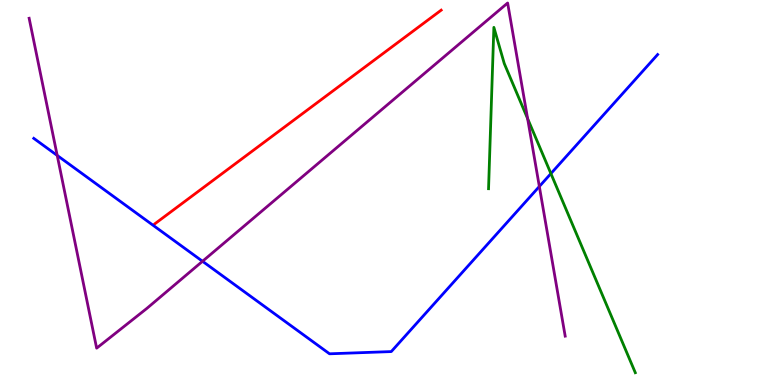[{'lines': ['blue', 'red'], 'intersections': []}, {'lines': ['green', 'red'], 'intersections': []}, {'lines': ['purple', 'red'], 'intersections': []}, {'lines': ['blue', 'green'], 'intersections': [{'x': 7.11, 'y': 5.49}]}, {'lines': ['blue', 'purple'], 'intersections': [{'x': 0.738, 'y': 5.96}, {'x': 2.61, 'y': 3.21}, {'x': 6.96, 'y': 5.16}]}, {'lines': ['green', 'purple'], 'intersections': [{'x': 6.81, 'y': 6.92}]}]